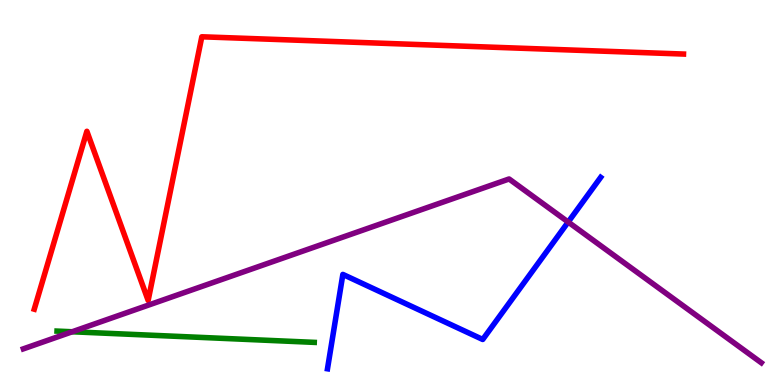[{'lines': ['blue', 'red'], 'intersections': []}, {'lines': ['green', 'red'], 'intersections': []}, {'lines': ['purple', 'red'], 'intersections': []}, {'lines': ['blue', 'green'], 'intersections': []}, {'lines': ['blue', 'purple'], 'intersections': [{'x': 7.33, 'y': 4.23}]}, {'lines': ['green', 'purple'], 'intersections': [{'x': 0.932, 'y': 1.38}]}]